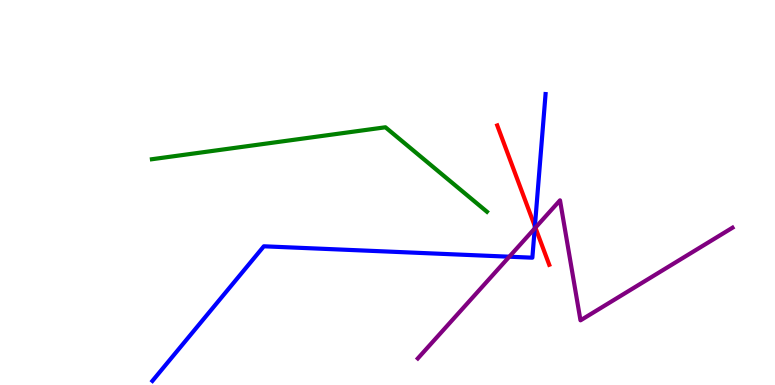[{'lines': ['blue', 'red'], 'intersections': [{'x': 6.9, 'y': 4.12}]}, {'lines': ['green', 'red'], 'intersections': []}, {'lines': ['purple', 'red'], 'intersections': [{'x': 6.91, 'y': 4.09}]}, {'lines': ['blue', 'green'], 'intersections': []}, {'lines': ['blue', 'purple'], 'intersections': [{'x': 6.57, 'y': 3.33}, {'x': 6.9, 'y': 4.07}]}, {'lines': ['green', 'purple'], 'intersections': []}]